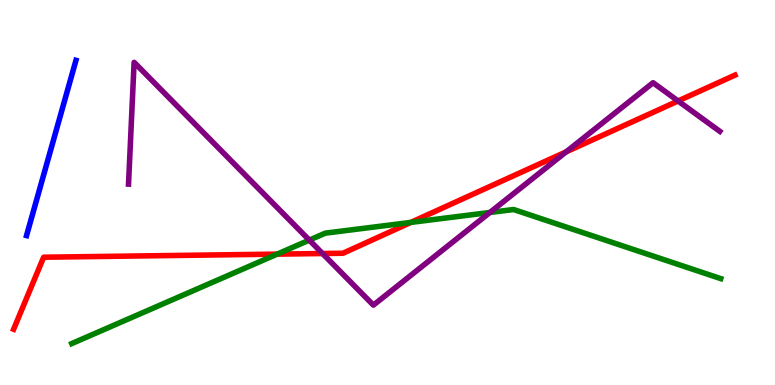[{'lines': ['blue', 'red'], 'intersections': []}, {'lines': ['green', 'red'], 'intersections': [{'x': 3.58, 'y': 3.4}, {'x': 5.3, 'y': 4.22}]}, {'lines': ['purple', 'red'], 'intersections': [{'x': 4.16, 'y': 3.42}, {'x': 7.31, 'y': 6.06}, {'x': 8.75, 'y': 7.38}]}, {'lines': ['blue', 'green'], 'intersections': []}, {'lines': ['blue', 'purple'], 'intersections': []}, {'lines': ['green', 'purple'], 'intersections': [{'x': 3.99, 'y': 3.76}, {'x': 6.32, 'y': 4.48}]}]